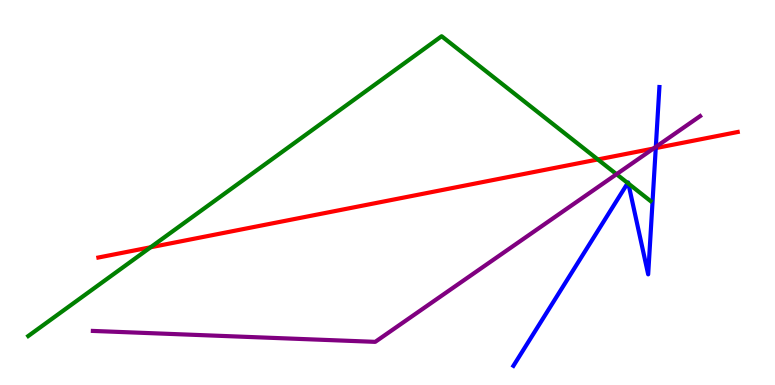[{'lines': ['blue', 'red'], 'intersections': [{'x': 8.46, 'y': 6.15}]}, {'lines': ['green', 'red'], 'intersections': [{'x': 1.94, 'y': 3.58}, {'x': 7.71, 'y': 5.86}]}, {'lines': ['purple', 'red'], 'intersections': [{'x': 8.43, 'y': 6.14}]}, {'lines': ['blue', 'green'], 'intersections': [{'x': 8.1, 'y': 5.25}, {'x': 8.11, 'y': 5.23}]}, {'lines': ['blue', 'purple'], 'intersections': [{'x': 8.46, 'y': 6.18}]}, {'lines': ['green', 'purple'], 'intersections': [{'x': 7.96, 'y': 5.48}]}]